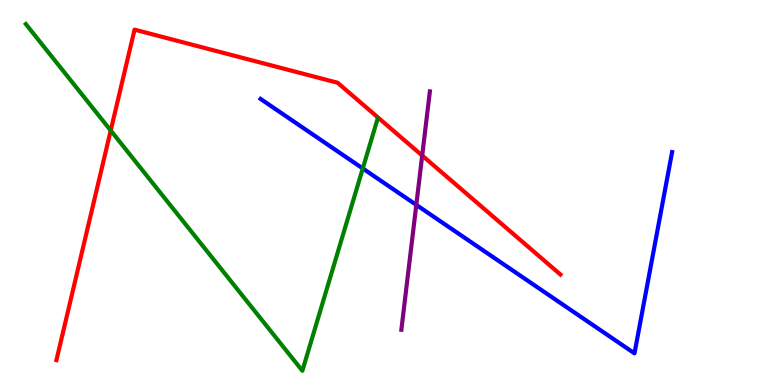[{'lines': ['blue', 'red'], 'intersections': []}, {'lines': ['green', 'red'], 'intersections': [{'x': 1.43, 'y': 6.61}]}, {'lines': ['purple', 'red'], 'intersections': [{'x': 5.45, 'y': 5.96}]}, {'lines': ['blue', 'green'], 'intersections': [{'x': 4.68, 'y': 5.62}]}, {'lines': ['blue', 'purple'], 'intersections': [{'x': 5.37, 'y': 4.68}]}, {'lines': ['green', 'purple'], 'intersections': []}]